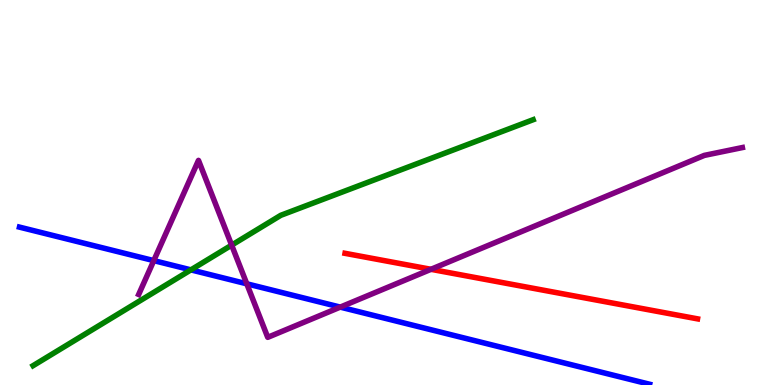[{'lines': ['blue', 'red'], 'intersections': []}, {'lines': ['green', 'red'], 'intersections': []}, {'lines': ['purple', 'red'], 'intersections': [{'x': 5.56, 'y': 3.0}]}, {'lines': ['blue', 'green'], 'intersections': [{'x': 2.46, 'y': 2.99}]}, {'lines': ['blue', 'purple'], 'intersections': [{'x': 1.98, 'y': 3.23}, {'x': 3.18, 'y': 2.63}, {'x': 4.39, 'y': 2.02}]}, {'lines': ['green', 'purple'], 'intersections': [{'x': 2.99, 'y': 3.63}]}]